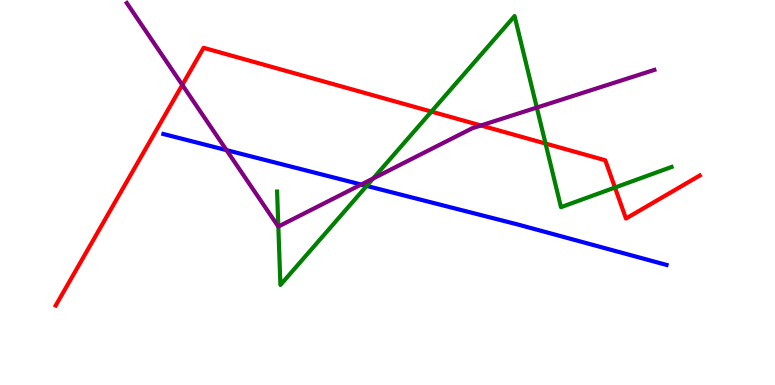[{'lines': ['blue', 'red'], 'intersections': []}, {'lines': ['green', 'red'], 'intersections': [{'x': 5.57, 'y': 7.1}, {'x': 7.04, 'y': 6.27}, {'x': 7.94, 'y': 5.13}]}, {'lines': ['purple', 'red'], 'intersections': [{'x': 2.35, 'y': 7.79}, {'x': 6.21, 'y': 6.74}]}, {'lines': ['blue', 'green'], 'intersections': [{'x': 4.73, 'y': 5.17}]}, {'lines': ['blue', 'purple'], 'intersections': [{'x': 2.92, 'y': 6.1}, {'x': 4.66, 'y': 5.21}]}, {'lines': ['green', 'purple'], 'intersections': [{'x': 3.59, 'y': 4.12}, {'x': 4.81, 'y': 5.36}, {'x': 6.93, 'y': 7.21}]}]